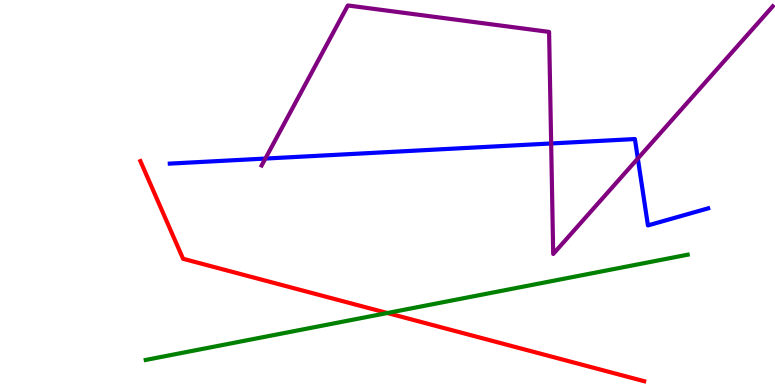[{'lines': ['blue', 'red'], 'intersections': []}, {'lines': ['green', 'red'], 'intersections': [{'x': 5.0, 'y': 1.87}]}, {'lines': ['purple', 'red'], 'intersections': []}, {'lines': ['blue', 'green'], 'intersections': []}, {'lines': ['blue', 'purple'], 'intersections': [{'x': 3.42, 'y': 5.88}, {'x': 7.11, 'y': 6.27}, {'x': 8.23, 'y': 5.88}]}, {'lines': ['green', 'purple'], 'intersections': []}]